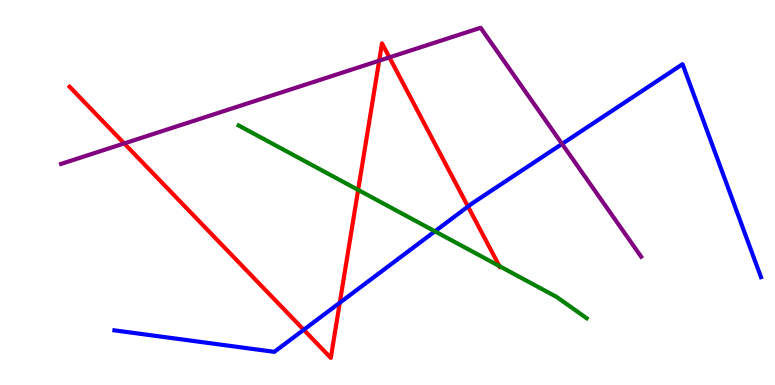[{'lines': ['blue', 'red'], 'intersections': [{'x': 3.92, 'y': 1.43}, {'x': 4.38, 'y': 2.14}, {'x': 6.04, 'y': 4.64}]}, {'lines': ['green', 'red'], 'intersections': [{'x': 4.62, 'y': 5.07}, {'x': 6.44, 'y': 3.09}]}, {'lines': ['purple', 'red'], 'intersections': [{'x': 1.6, 'y': 6.27}, {'x': 4.89, 'y': 8.42}, {'x': 5.02, 'y': 8.51}]}, {'lines': ['blue', 'green'], 'intersections': [{'x': 5.61, 'y': 3.99}]}, {'lines': ['blue', 'purple'], 'intersections': [{'x': 7.25, 'y': 6.26}]}, {'lines': ['green', 'purple'], 'intersections': []}]